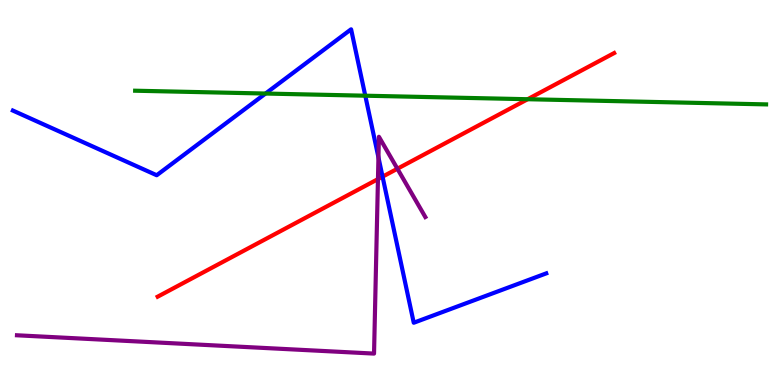[{'lines': ['blue', 'red'], 'intersections': [{'x': 4.94, 'y': 5.41}]}, {'lines': ['green', 'red'], 'intersections': [{'x': 6.81, 'y': 7.42}]}, {'lines': ['purple', 'red'], 'intersections': [{'x': 4.88, 'y': 5.35}, {'x': 5.13, 'y': 5.62}]}, {'lines': ['blue', 'green'], 'intersections': [{'x': 3.43, 'y': 7.57}, {'x': 4.71, 'y': 7.51}]}, {'lines': ['blue', 'purple'], 'intersections': [{'x': 4.88, 'y': 5.91}]}, {'lines': ['green', 'purple'], 'intersections': []}]